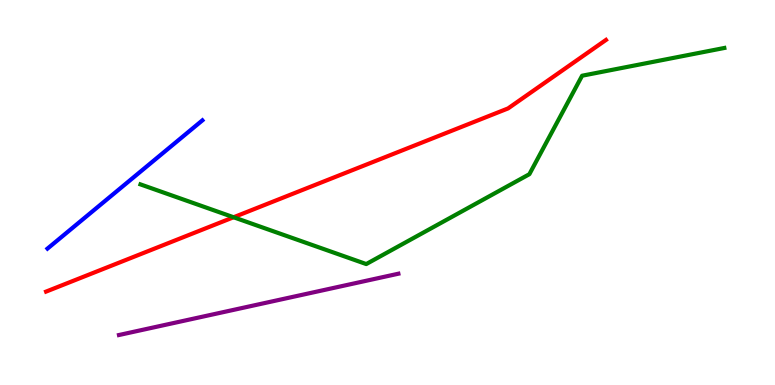[{'lines': ['blue', 'red'], 'intersections': []}, {'lines': ['green', 'red'], 'intersections': [{'x': 3.01, 'y': 4.36}]}, {'lines': ['purple', 'red'], 'intersections': []}, {'lines': ['blue', 'green'], 'intersections': []}, {'lines': ['blue', 'purple'], 'intersections': []}, {'lines': ['green', 'purple'], 'intersections': []}]